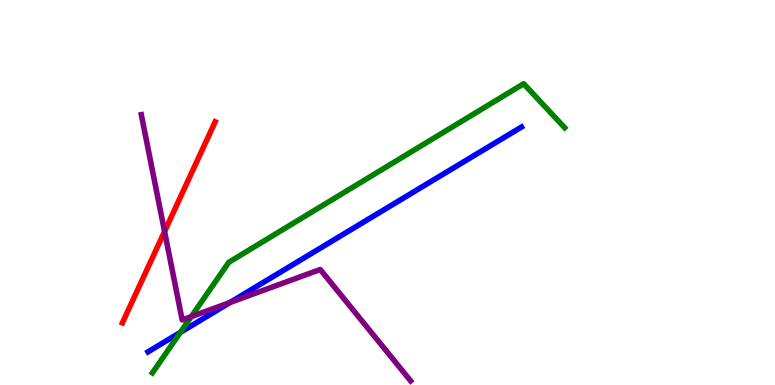[{'lines': ['blue', 'red'], 'intersections': []}, {'lines': ['green', 'red'], 'intersections': []}, {'lines': ['purple', 'red'], 'intersections': [{'x': 2.12, 'y': 3.99}]}, {'lines': ['blue', 'green'], 'intersections': [{'x': 2.33, 'y': 1.37}]}, {'lines': ['blue', 'purple'], 'intersections': [{'x': 2.97, 'y': 2.14}]}, {'lines': ['green', 'purple'], 'intersections': [{'x': 2.47, 'y': 1.78}]}]